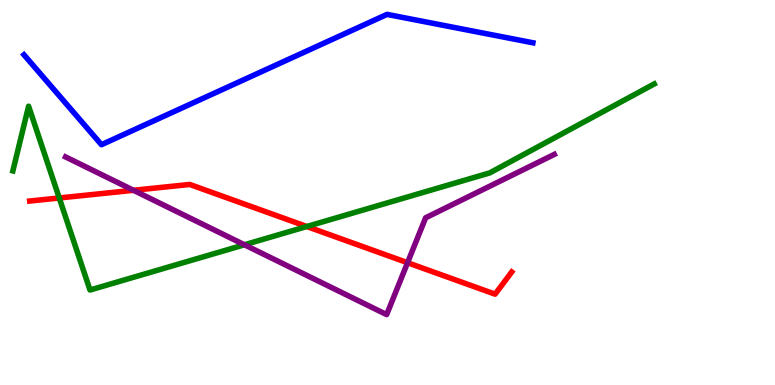[{'lines': ['blue', 'red'], 'intersections': []}, {'lines': ['green', 'red'], 'intersections': [{'x': 0.765, 'y': 4.86}, {'x': 3.96, 'y': 4.12}]}, {'lines': ['purple', 'red'], 'intersections': [{'x': 1.72, 'y': 5.06}, {'x': 5.26, 'y': 3.18}]}, {'lines': ['blue', 'green'], 'intersections': []}, {'lines': ['blue', 'purple'], 'intersections': []}, {'lines': ['green', 'purple'], 'intersections': [{'x': 3.15, 'y': 3.64}]}]